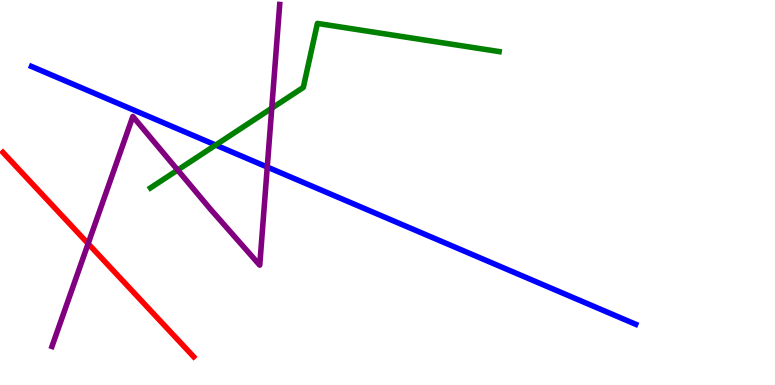[{'lines': ['blue', 'red'], 'intersections': []}, {'lines': ['green', 'red'], 'intersections': []}, {'lines': ['purple', 'red'], 'intersections': [{'x': 1.14, 'y': 3.67}]}, {'lines': ['blue', 'green'], 'intersections': [{'x': 2.78, 'y': 6.23}]}, {'lines': ['blue', 'purple'], 'intersections': [{'x': 3.45, 'y': 5.66}]}, {'lines': ['green', 'purple'], 'intersections': [{'x': 2.29, 'y': 5.58}, {'x': 3.51, 'y': 7.19}]}]